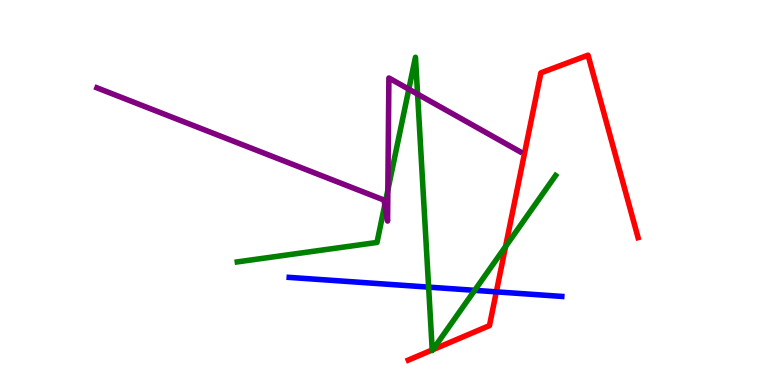[{'lines': ['blue', 'red'], 'intersections': [{'x': 6.4, 'y': 2.42}]}, {'lines': ['green', 'red'], 'intersections': [{'x': 5.58, 'y': 0.911}, {'x': 5.59, 'y': 0.918}, {'x': 6.52, 'y': 3.6}]}, {'lines': ['purple', 'red'], 'intersections': []}, {'lines': ['blue', 'green'], 'intersections': [{'x': 5.53, 'y': 2.54}, {'x': 6.12, 'y': 2.46}]}, {'lines': ['blue', 'purple'], 'intersections': []}, {'lines': ['green', 'purple'], 'intersections': [{'x': 4.97, 'y': 4.68}, {'x': 5.0, 'y': 5.06}, {'x': 5.28, 'y': 7.68}, {'x': 5.39, 'y': 7.56}]}]